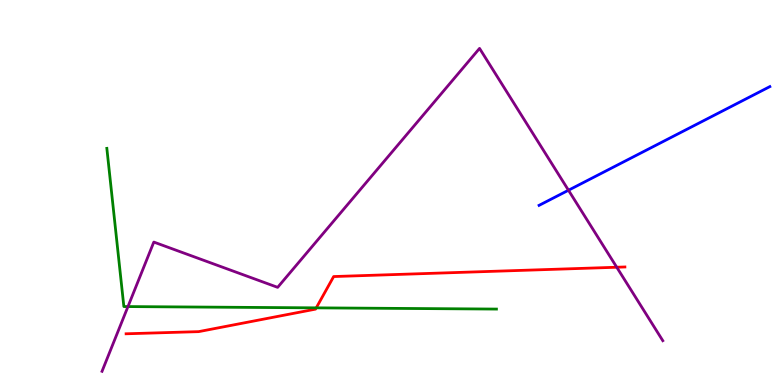[{'lines': ['blue', 'red'], 'intersections': []}, {'lines': ['green', 'red'], 'intersections': [{'x': 4.08, 'y': 2.0}]}, {'lines': ['purple', 'red'], 'intersections': [{'x': 7.96, 'y': 3.06}]}, {'lines': ['blue', 'green'], 'intersections': []}, {'lines': ['blue', 'purple'], 'intersections': [{'x': 7.34, 'y': 5.06}]}, {'lines': ['green', 'purple'], 'intersections': [{'x': 1.65, 'y': 2.04}]}]